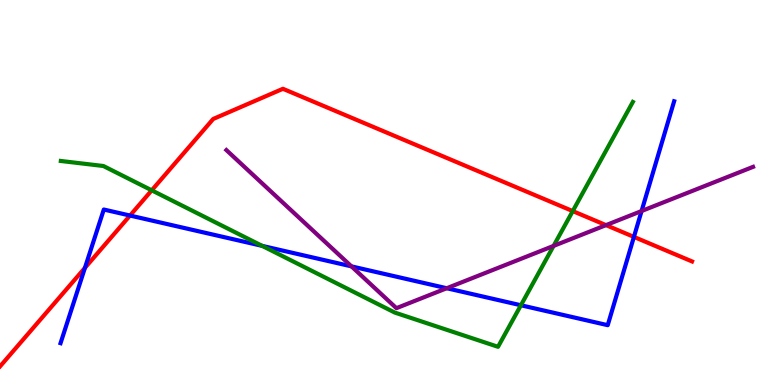[{'lines': ['blue', 'red'], 'intersections': [{'x': 1.1, 'y': 3.04}, {'x': 1.68, 'y': 4.4}, {'x': 8.18, 'y': 3.85}]}, {'lines': ['green', 'red'], 'intersections': [{'x': 1.96, 'y': 5.06}, {'x': 7.39, 'y': 4.52}]}, {'lines': ['purple', 'red'], 'intersections': [{'x': 7.82, 'y': 4.15}]}, {'lines': ['blue', 'green'], 'intersections': [{'x': 3.38, 'y': 3.61}, {'x': 6.72, 'y': 2.07}]}, {'lines': ['blue', 'purple'], 'intersections': [{'x': 4.53, 'y': 3.08}, {'x': 5.76, 'y': 2.51}, {'x': 8.28, 'y': 4.52}]}, {'lines': ['green', 'purple'], 'intersections': [{'x': 7.14, 'y': 3.61}]}]